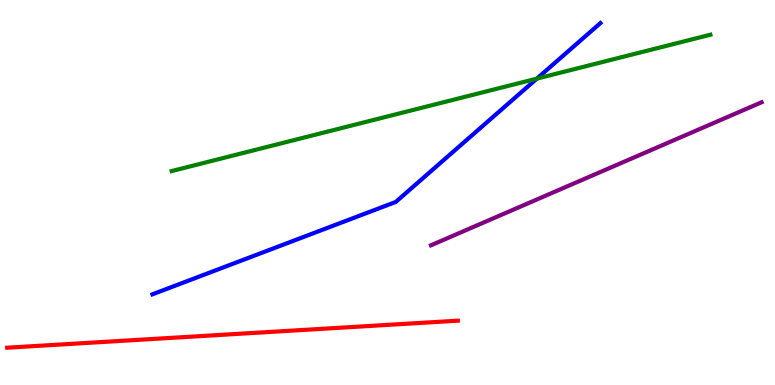[{'lines': ['blue', 'red'], 'intersections': []}, {'lines': ['green', 'red'], 'intersections': []}, {'lines': ['purple', 'red'], 'intersections': []}, {'lines': ['blue', 'green'], 'intersections': [{'x': 6.93, 'y': 7.96}]}, {'lines': ['blue', 'purple'], 'intersections': []}, {'lines': ['green', 'purple'], 'intersections': []}]